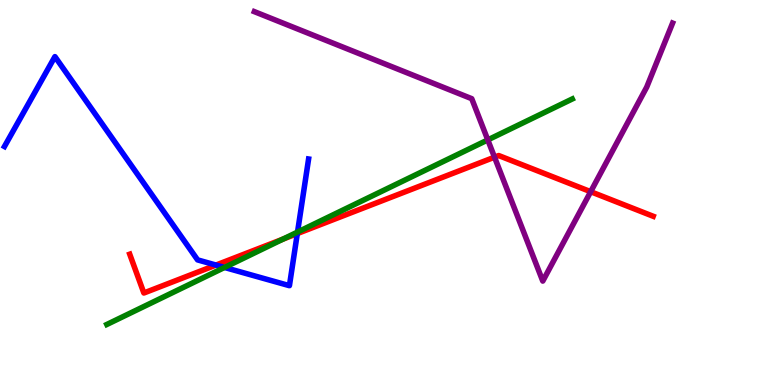[{'lines': ['blue', 'red'], 'intersections': [{'x': 2.79, 'y': 3.12}, {'x': 3.84, 'y': 3.93}]}, {'lines': ['green', 'red'], 'intersections': [{'x': 3.65, 'y': 3.79}]}, {'lines': ['purple', 'red'], 'intersections': [{'x': 6.38, 'y': 5.92}, {'x': 7.62, 'y': 5.02}]}, {'lines': ['blue', 'green'], 'intersections': [{'x': 2.9, 'y': 3.05}, {'x': 3.84, 'y': 3.97}]}, {'lines': ['blue', 'purple'], 'intersections': []}, {'lines': ['green', 'purple'], 'intersections': [{'x': 6.29, 'y': 6.37}]}]